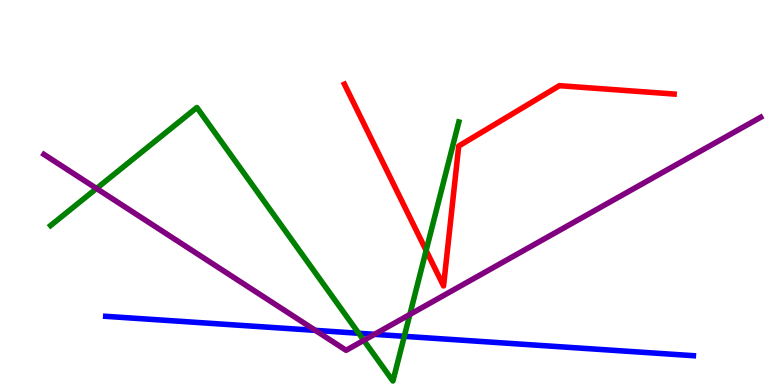[{'lines': ['blue', 'red'], 'intersections': []}, {'lines': ['green', 'red'], 'intersections': [{'x': 5.5, 'y': 3.49}]}, {'lines': ['purple', 'red'], 'intersections': []}, {'lines': ['blue', 'green'], 'intersections': [{'x': 4.63, 'y': 1.34}, {'x': 5.22, 'y': 1.26}]}, {'lines': ['blue', 'purple'], 'intersections': [{'x': 4.07, 'y': 1.42}, {'x': 4.83, 'y': 1.32}]}, {'lines': ['green', 'purple'], 'intersections': [{'x': 1.25, 'y': 5.1}, {'x': 4.69, 'y': 1.16}, {'x': 5.29, 'y': 1.83}]}]